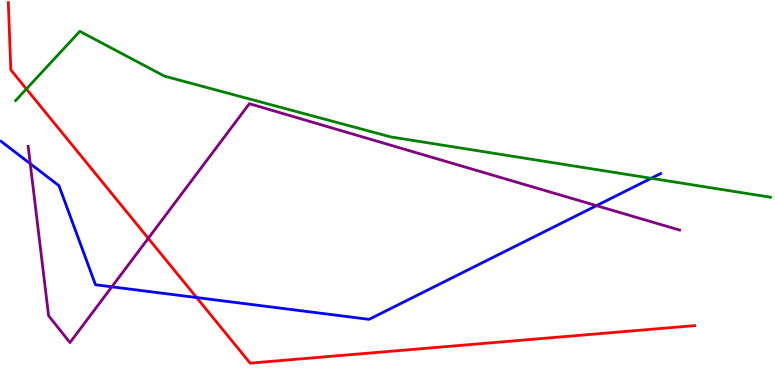[{'lines': ['blue', 'red'], 'intersections': [{'x': 2.54, 'y': 2.27}]}, {'lines': ['green', 'red'], 'intersections': [{'x': 0.34, 'y': 7.69}]}, {'lines': ['purple', 'red'], 'intersections': [{'x': 1.91, 'y': 3.81}]}, {'lines': ['blue', 'green'], 'intersections': [{'x': 8.4, 'y': 5.37}]}, {'lines': ['blue', 'purple'], 'intersections': [{'x': 0.39, 'y': 5.75}, {'x': 1.44, 'y': 2.55}, {'x': 7.7, 'y': 4.66}]}, {'lines': ['green', 'purple'], 'intersections': []}]